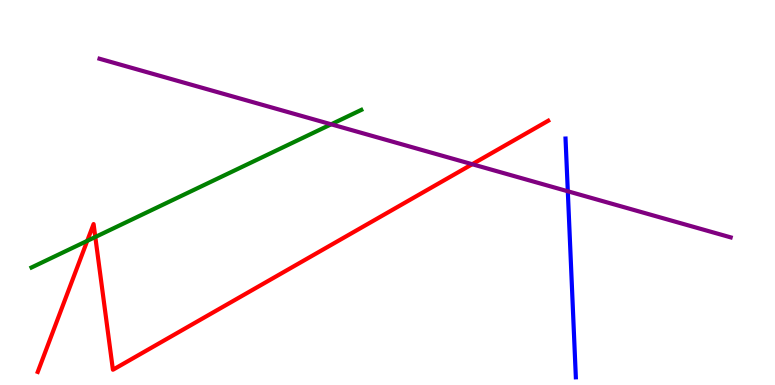[{'lines': ['blue', 'red'], 'intersections': []}, {'lines': ['green', 'red'], 'intersections': [{'x': 1.13, 'y': 3.74}, {'x': 1.23, 'y': 3.84}]}, {'lines': ['purple', 'red'], 'intersections': [{'x': 6.09, 'y': 5.73}]}, {'lines': ['blue', 'green'], 'intersections': []}, {'lines': ['blue', 'purple'], 'intersections': [{'x': 7.33, 'y': 5.03}]}, {'lines': ['green', 'purple'], 'intersections': [{'x': 4.27, 'y': 6.77}]}]